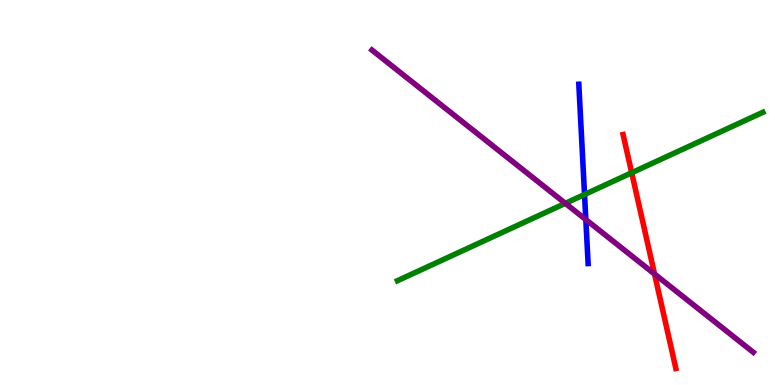[{'lines': ['blue', 'red'], 'intersections': []}, {'lines': ['green', 'red'], 'intersections': [{'x': 8.15, 'y': 5.51}]}, {'lines': ['purple', 'red'], 'intersections': [{'x': 8.45, 'y': 2.88}]}, {'lines': ['blue', 'green'], 'intersections': [{'x': 7.54, 'y': 4.95}]}, {'lines': ['blue', 'purple'], 'intersections': [{'x': 7.56, 'y': 4.3}]}, {'lines': ['green', 'purple'], 'intersections': [{'x': 7.29, 'y': 4.72}]}]